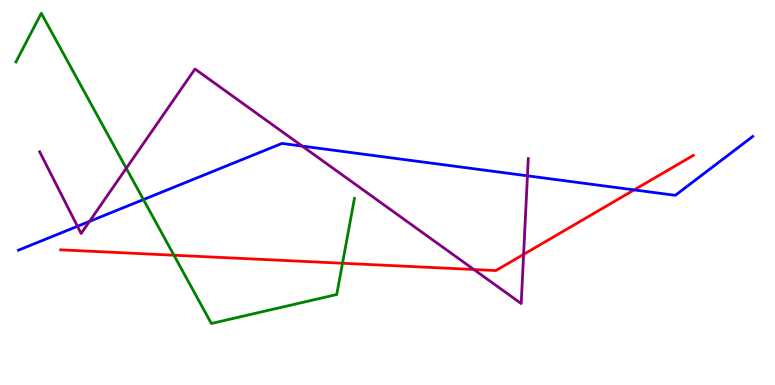[{'lines': ['blue', 'red'], 'intersections': [{'x': 8.18, 'y': 5.07}]}, {'lines': ['green', 'red'], 'intersections': [{'x': 2.24, 'y': 3.37}, {'x': 4.42, 'y': 3.16}]}, {'lines': ['purple', 'red'], 'intersections': [{'x': 6.11, 'y': 3.0}, {'x': 6.76, 'y': 3.39}]}, {'lines': ['blue', 'green'], 'intersections': [{'x': 1.85, 'y': 4.82}]}, {'lines': ['blue', 'purple'], 'intersections': [{'x': 1.0, 'y': 4.12}, {'x': 1.15, 'y': 4.25}, {'x': 3.9, 'y': 6.21}, {'x': 6.81, 'y': 5.43}]}, {'lines': ['green', 'purple'], 'intersections': [{'x': 1.63, 'y': 5.63}]}]